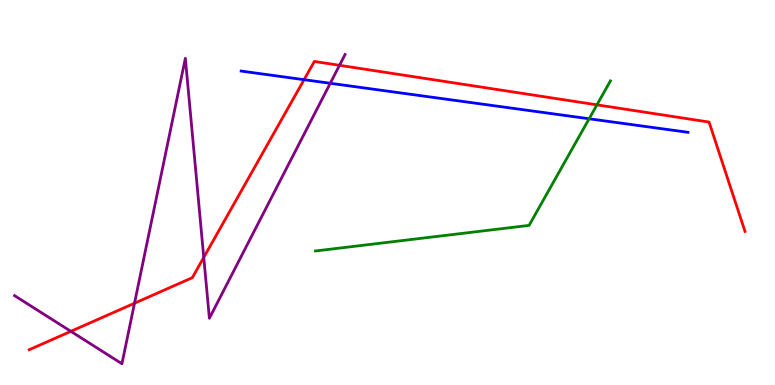[{'lines': ['blue', 'red'], 'intersections': [{'x': 3.92, 'y': 7.93}]}, {'lines': ['green', 'red'], 'intersections': [{'x': 7.7, 'y': 7.28}]}, {'lines': ['purple', 'red'], 'intersections': [{'x': 0.914, 'y': 1.39}, {'x': 1.74, 'y': 2.12}, {'x': 2.63, 'y': 3.31}, {'x': 4.38, 'y': 8.3}]}, {'lines': ['blue', 'green'], 'intersections': [{'x': 7.6, 'y': 6.92}]}, {'lines': ['blue', 'purple'], 'intersections': [{'x': 4.26, 'y': 7.84}]}, {'lines': ['green', 'purple'], 'intersections': []}]